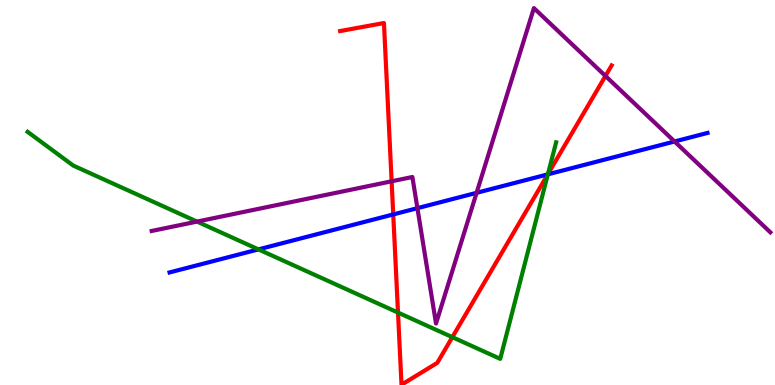[{'lines': ['blue', 'red'], 'intersections': [{'x': 5.07, 'y': 4.43}, {'x': 7.07, 'y': 5.47}]}, {'lines': ['green', 'red'], 'intersections': [{'x': 5.14, 'y': 1.88}, {'x': 5.84, 'y': 1.24}, {'x': 7.07, 'y': 5.48}]}, {'lines': ['purple', 'red'], 'intersections': [{'x': 5.05, 'y': 5.29}, {'x': 7.81, 'y': 8.03}]}, {'lines': ['blue', 'green'], 'intersections': [{'x': 3.33, 'y': 3.52}, {'x': 7.07, 'y': 5.47}]}, {'lines': ['blue', 'purple'], 'intersections': [{'x': 5.39, 'y': 4.59}, {'x': 6.15, 'y': 4.99}, {'x': 8.7, 'y': 6.33}]}, {'lines': ['green', 'purple'], 'intersections': [{'x': 2.54, 'y': 4.24}]}]